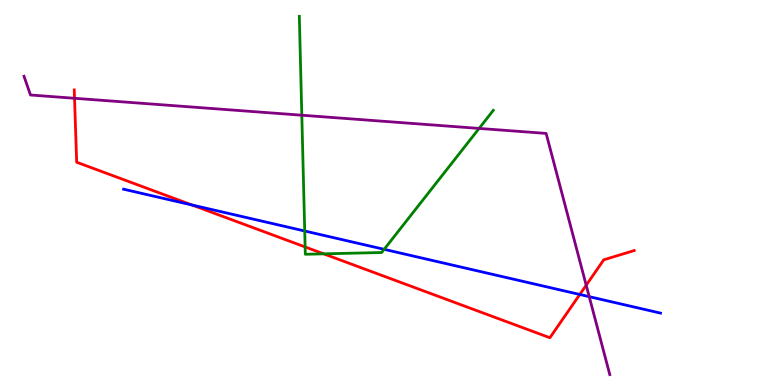[{'lines': ['blue', 'red'], 'intersections': [{'x': 2.48, 'y': 4.68}, {'x': 7.48, 'y': 2.35}]}, {'lines': ['green', 'red'], 'intersections': [{'x': 3.94, 'y': 3.59}, {'x': 4.18, 'y': 3.41}]}, {'lines': ['purple', 'red'], 'intersections': [{'x': 0.962, 'y': 7.45}, {'x': 7.56, 'y': 2.59}]}, {'lines': ['blue', 'green'], 'intersections': [{'x': 3.93, 'y': 4.0}, {'x': 4.96, 'y': 3.52}]}, {'lines': ['blue', 'purple'], 'intersections': [{'x': 7.6, 'y': 2.29}]}, {'lines': ['green', 'purple'], 'intersections': [{'x': 3.89, 'y': 7.01}, {'x': 6.18, 'y': 6.66}]}]